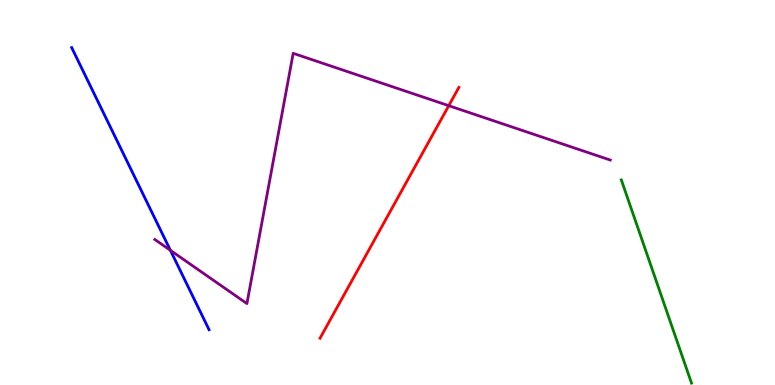[{'lines': ['blue', 'red'], 'intersections': []}, {'lines': ['green', 'red'], 'intersections': []}, {'lines': ['purple', 'red'], 'intersections': [{'x': 5.79, 'y': 7.25}]}, {'lines': ['blue', 'green'], 'intersections': []}, {'lines': ['blue', 'purple'], 'intersections': [{'x': 2.2, 'y': 3.5}]}, {'lines': ['green', 'purple'], 'intersections': []}]